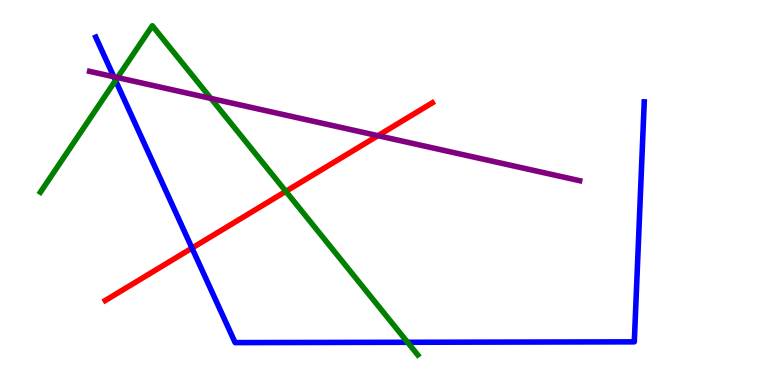[{'lines': ['blue', 'red'], 'intersections': [{'x': 2.48, 'y': 3.56}]}, {'lines': ['green', 'red'], 'intersections': [{'x': 3.69, 'y': 5.03}]}, {'lines': ['purple', 'red'], 'intersections': [{'x': 4.88, 'y': 6.48}]}, {'lines': ['blue', 'green'], 'intersections': [{'x': 1.49, 'y': 7.91}, {'x': 5.26, 'y': 1.11}]}, {'lines': ['blue', 'purple'], 'intersections': [{'x': 1.47, 'y': 8.01}]}, {'lines': ['green', 'purple'], 'intersections': [{'x': 1.52, 'y': 7.99}, {'x': 2.72, 'y': 7.44}]}]